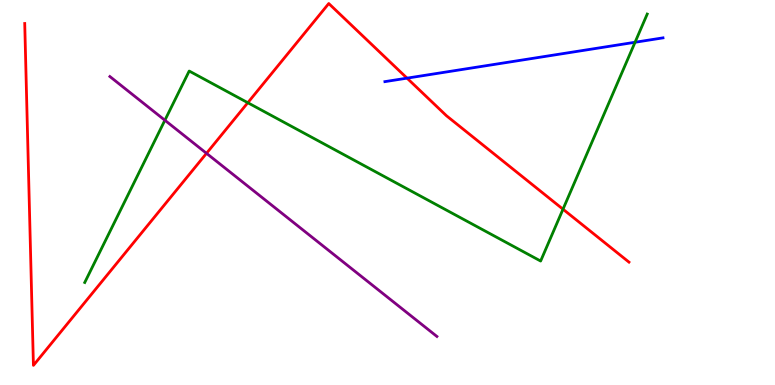[{'lines': ['blue', 'red'], 'intersections': [{'x': 5.25, 'y': 7.97}]}, {'lines': ['green', 'red'], 'intersections': [{'x': 3.2, 'y': 7.33}, {'x': 7.26, 'y': 4.57}]}, {'lines': ['purple', 'red'], 'intersections': [{'x': 2.66, 'y': 6.02}]}, {'lines': ['blue', 'green'], 'intersections': [{'x': 8.19, 'y': 8.9}]}, {'lines': ['blue', 'purple'], 'intersections': []}, {'lines': ['green', 'purple'], 'intersections': [{'x': 2.13, 'y': 6.88}]}]